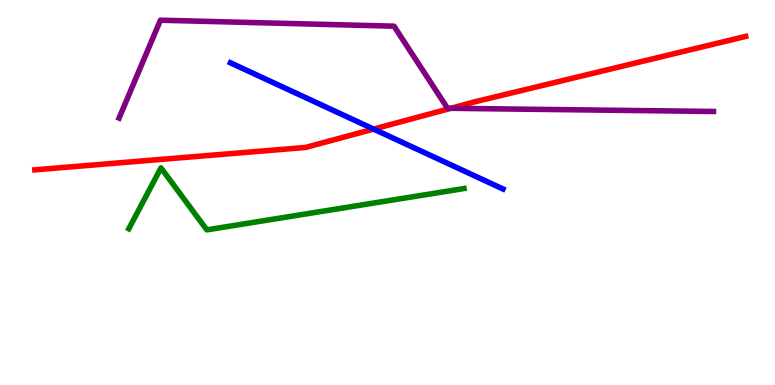[{'lines': ['blue', 'red'], 'intersections': [{'x': 4.82, 'y': 6.65}]}, {'lines': ['green', 'red'], 'intersections': []}, {'lines': ['purple', 'red'], 'intersections': [{'x': 5.82, 'y': 7.19}]}, {'lines': ['blue', 'green'], 'intersections': []}, {'lines': ['blue', 'purple'], 'intersections': []}, {'lines': ['green', 'purple'], 'intersections': []}]